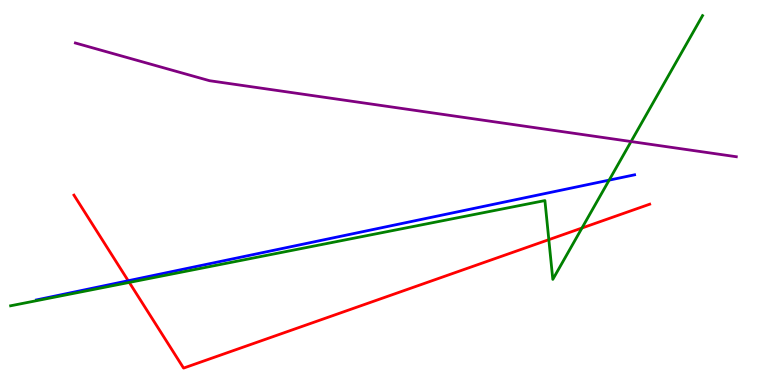[{'lines': ['blue', 'red'], 'intersections': [{'x': 1.65, 'y': 2.71}]}, {'lines': ['green', 'red'], 'intersections': [{'x': 1.67, 'y': 2.66}, {'x': 7.08, 'y': 3.77}, {'x': 7.51, 'y': 4.08}]}, {'lines': ['purple', 'red'], 'intersections': []}, {'lines': ['blue', 'green'], 'intersections': [{'x': 7.86, 'y': 5.32}]}, {'lines': ['blue', 'purple'], 'intersections': []}, {'lines': ['green', 'purple'], 'intersections': [{'x': 8.14, 'y': 6.32}]}]